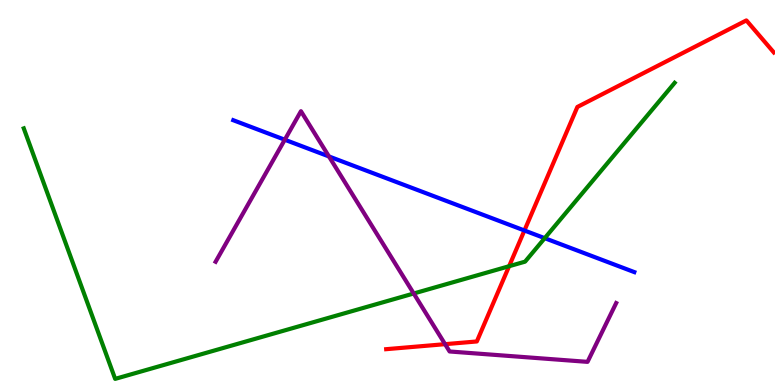[{'lines': ['blue', 'red'], 'intersections': [{'x': 6.77, 'y': 4.01}]}, {'lines': ['green', 'red'], 'intersections': [{'x': 6.57, 'y': 3.09}]}, {'lines': ['purple', 'red'], 'intersections': [{'x': 5.74, 'y': 1.06}]}, {'lines': ['blue', 'green'], 'intersections': [{'x': 7.03, 'y': 3.81}]}, {'lines': ['blue', 'purple'], 'intersections': [{'x': 3.67, 'y': 6.37}, {'x': 4.24, 'y': 5.94}]}, {'lines': ['green', 'purple'], 'intersections': [{'x': 5.34, 'y': 2.38}]}]